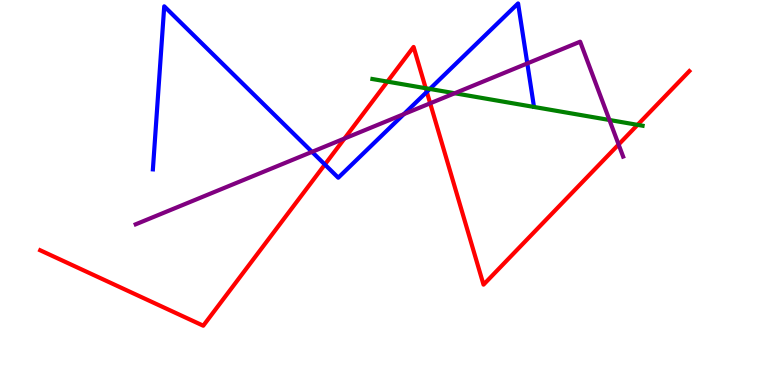[{'lines': ['blue', 'red'], 'intersections': [{'x': 4.19, 'y': 5.73}, {'x': 5.51, 'y': 7.61}]}, {'lines': ['green', 'red'], 'intersections': [{'x': 5.0, 'y': 7.88}, {'x': 5.49, 'y': 7.71}, {'x': 8.23, 'y': 6.76}]}, {'lines': ['purple', 'red'], 'intersections': [{'x': 4.45, 'y': 6.4}, {'x': 5.55, 'y': 7.32}, {'x': 7.98, 'y': 6.25}]}, {'lines': ['blue', 'green'], 'intersections': [{'x': 5.55, 'y': 7.69}]}, {'lines': ['blue', 'purple'], 'intersections': [{'x': 4.03, 'y': 6.06}, {'x': 5.21, 'y': 7.04}, {'x': 6.8, 'y': 8.35}]}, {'lines': ['green', 'purple'], 'intersections': [{'x': 5.87, 'y': 7.58}, {'x': 7.86, 'y': 6.88}]}]